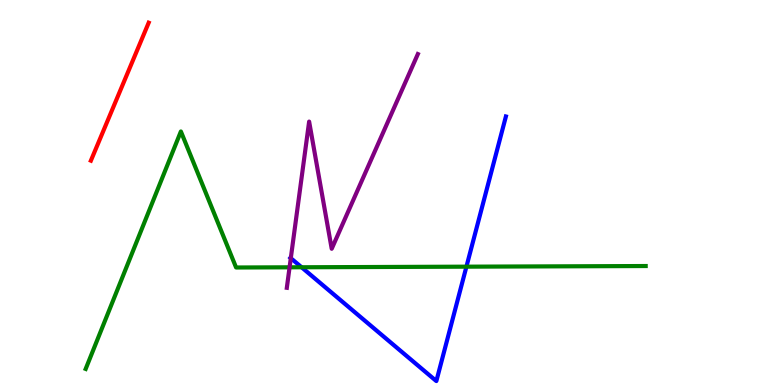[{'lines': ['blue', 'red'], 'intersections': []}, {'lines': ['green', 'red'], 'intersections': []}, {'lines': ['purple', 'red'], 'intersections': []}, {'lines': ['blue', 'green'], 'intersections': [{'x': 3.89, 'y': 3.06}, {'x': 6.02, 'y': 3.07}]}, {'lines': ['blue', 'purple'], 'intersections': [{'x': 3.75, 'y': 3.29}]}, {'lines': ['green', 'purple'], 'intersections': [{'x': 3.74, 'y': 3.06}]}]